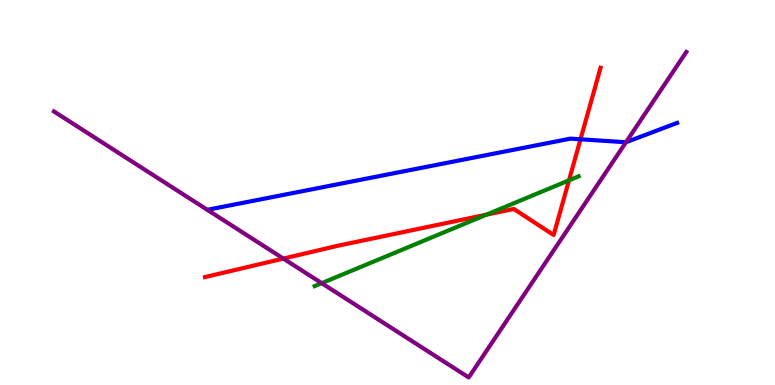[{'lines': ['blue', 'red'], 'intersections': [{'x': 7.49, 'y': 6.38}]}, {'lines': ['green', 'red'], 'intersections': [{'x': 6.28, 'y': 4.42}, {'x': 7.34, 'y': 5.32}]}, {'lines': ['purple', 'red'], 'intersections': [{'x': 3.66, 'y': 3.28}]}, {'lines': ['blue', 'green'], 'intersections': []}, {'lines': ['blue', 'purple'], 'intersections': [{'x': 8.08, 'y': 6.31}]}, {'lines': ['green', 'purple'], 'intersections': [{'x': 4.15, 'y': 2.64}]}]